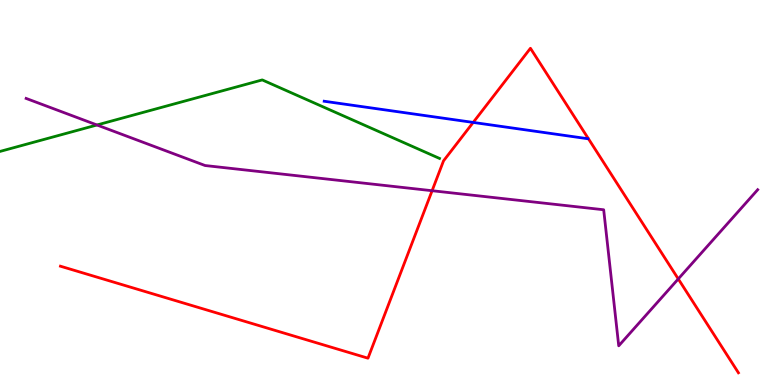[{'lines': ['blue', 'red'], 'intersections': [{'x': 6.11, 'y': 6.82}]}, {'lines': ['green', 'red'], 'intersections': []}, {'lines': ['purple', 'red'], 'intersections': [{'x': 5.58, 'y': 5.05}, {'x': 8.75, 'y': 2.76}]}, {'lines': ['blue', 'green'], 'intersections': []}, {'lines': ['blue', 'purple'], 'intersections': []}, {'lines': ['green', 'purple'], 'intersections': [{'x': 1.25, 'y': 6.75}]}]